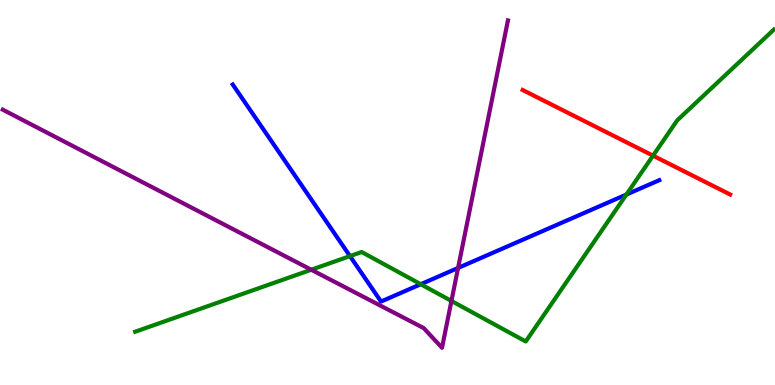[{'lines': ['blue', 'red'], 'intersections': []}, {'lines': ['green', 'red'], 'intersections': [{'x': 8.43, 'y': 5.96}]}, {'lines': ['purple', 'red'], 'intersections': []}, {'lines': ['blue', 'green'], 'intersections': [{'x': 4.52, 'y': 3.35}, {'x': 5.43, 'y': 2.62}, {'x': 8.08, 'y': 4.95}]}, {'lines': ['blue', 'purple'], 'intersections': [{'x': 5.91, 'y': 3.04}]}, {'lines': ['green', 'purple'], 'intersections': [{'x': 4.02, 'y': 2.99}, {'x': 5.82, 'y': 2.18}]}]